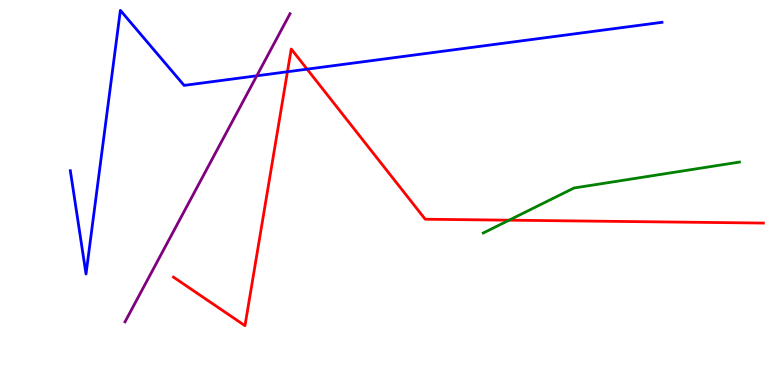[{'lines': ['blue', 'red'], 'intersections': [{'x': 3.71, 'y': 8.14}, {'x': 3.96, 'y': 8.2}]}, {'lines': ['green', 'red'], 'intersections': [{'x': 6.57, 'y': 4.28}]}, {'lines': ['purple', 'red'], 'intersections': []}, {'lines': ['blue', 'green'], 'intersections': []}, {'lines': ['blue', 'purple'], 'intersections': [{'x': 3.31, 'y': 8.03}]}, {'lines': ['green', 'purple'], 'intersections': []}]